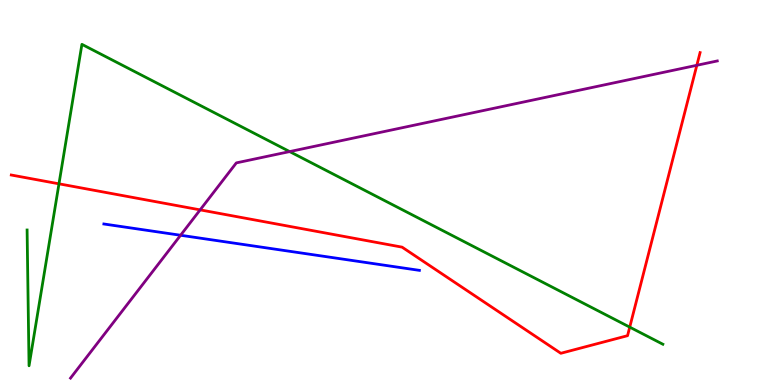[{'lines': ['blue', 'red'], 'intersections': []}, {'lines': ['green', 'red'], 'intersections': [{'x': 0.761, 'y': 5.23}, {'x': 8.13, 'y': 1.5}]}, {'lines': ['purple', 'red'], 'intersections': [{'x': 2.58, 'y': 4.55}, {'x': 8.99, 'y': 8.3}]}, {'lines': ['blue', 'green'], 'intersections': []}, {'lines': ['blue', 'purple'], 'intersections': [{'x': 2.33, 'y': 3.89}]}, {'lines': ['green', 'purple'], 'intersections': [{'x': 3.74, 'y': 6.06}]}]